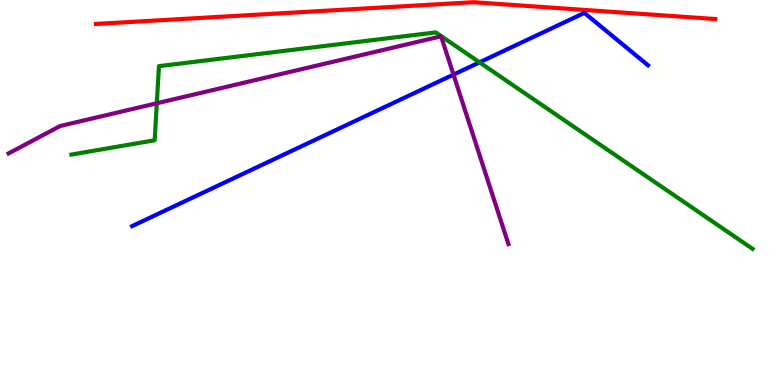[{'lines': ['blue', 'red'], 'intersections': []}, {'lines': ['green', 'red'], 'intersections': []}, {'lines': ['purple', 'red'], 'intersections': []}, {'lines': ['blue', 'green'], 'intersections': [{'x': 6.19, 'y': 8.38}]}, {'lines': ['blue', 'purple'], 'intersections': [{'x': 5.85, 'y': 8.06}]}, {'lines': ['green', 'purple'], 'intersections': [{'x': 2.02, 'y': 7.32}]}]